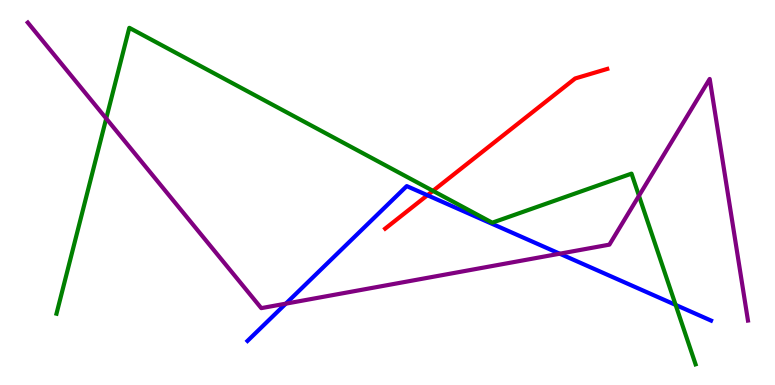[{'lines': ['blue', 'red'], 'intersections': [{'x': 5.52, 'y': 4.93}]}, {'lines': ['green', 'red'], 'intersections': [{'x': 5.59, 'y': 5.04}]}, {'lines': ['purple', 'red'], 'intersections': []}, {'lines': ['blue', 'green'], 'intersections': [{'x': 8.72, 'y': 2.08}]}, {'lines': ['blue', 'purple'], 'intersections': [{'x': 3.69, 'y': 2.11}, {'x': 7.22, 'y': 3.41}]}, {'lines': ['green', 'purple'], 'intersections': [{'x': 1.37, 'y': 6.92}, {'x': 8.24, 'y': 4.91}]}]